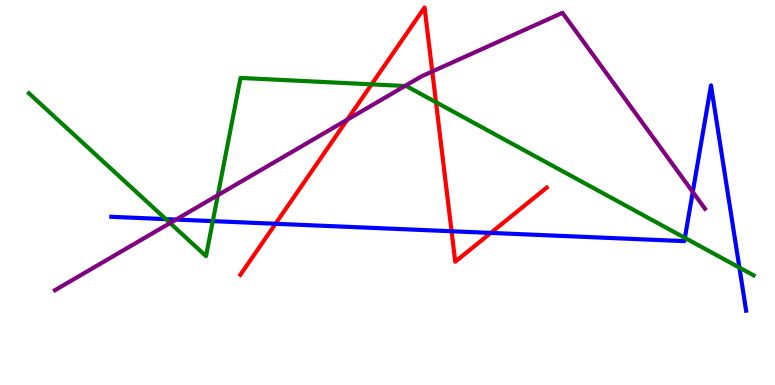[{'lines': ['blue', 'red'], 'intersections': [{'x': 3.56, 'y': 4.19}, {'x': 5.83, 'y': 3.99}, {'x': 6.33, 'y': 3.95}]}, {'lines': ['green', 'red'], 'intersections': [{'x': 4.79, 'y': 7.81}, {'x': 5.63, 'y': 7.34}]}, {'lines': ['purple', 'red'], 'intersections': [{'x': 4.48, 'y': 6.89}, {'x': 5.58, 'y': 8.14}]}, {'lines': ['blue', 'green'], 'intersections': [{'x': 2.14, 'y': 4.31}, {'x': 2.75, 'y': 4.26}, {'x': 8.84, 'y': 3.82}, {'x': 9.54, 'y': 3.05}]}, {'lines': ['blue', 'purple'], 'intersections': [{'x': 2.27, 'y': 4.3}, {'x': 8.94, 'y': 5.01}]}, {'lines': ['green', 'purple'], 'intersections': [{'x': 2.19, 'y': 4.21}, {'x': 2.81, 'y': 4.93}, {'x': 5.23, 'y': 7.77}]}]